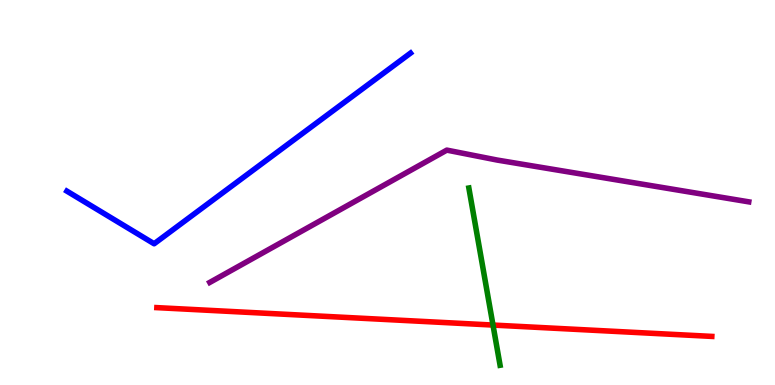[{'lines': ['blue', 'red'], 'intersections': []}, {'lines': ['green', 'red'], 'intersections': [{'x': 6.36, 'y': 1.56}]}, {'lines': ['purple', 'red'], 'intersections': []}, {'lines': ['blue', 'green'], 'intersections': []}, {'lines': ['blue', 'purple'], 'intersections': []}, {'lines': ['green', 'purple'], 'intersections': []}]